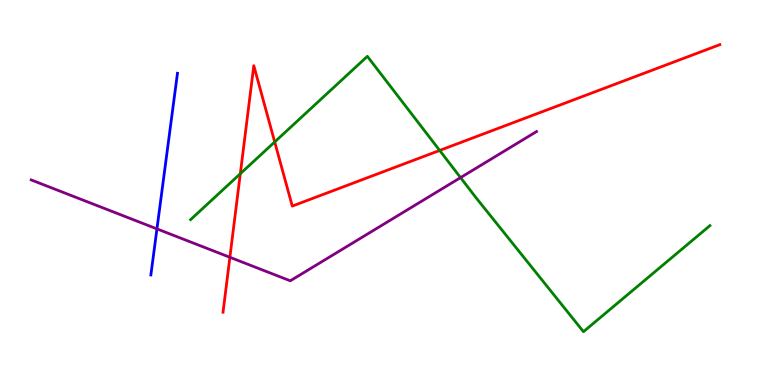[{'lines': ['blue', 'red'], 'intersections': []}, {'lines': ['green', 'red'], 'intersections': [{'x': 3.1, 'y': 5.49}, {'x': 3.54, 'y': 6.31}, {'x': 5.67, 'y': 6.09}]}, {'lines': ['purple', 'red'], 'intersections': [{'x': 2.97, 'y': 3.32}]}, {'lines': ['blue', 'green'], 'intersections': []}, {'lines': ['blue', 'purple'], 'intersections': [{'x': 2.03, 'y': 4.05}]}, {'lines': ['green', 'purple'], 'intersections': [{'x': 5.94, 'y': 5.39}]}]